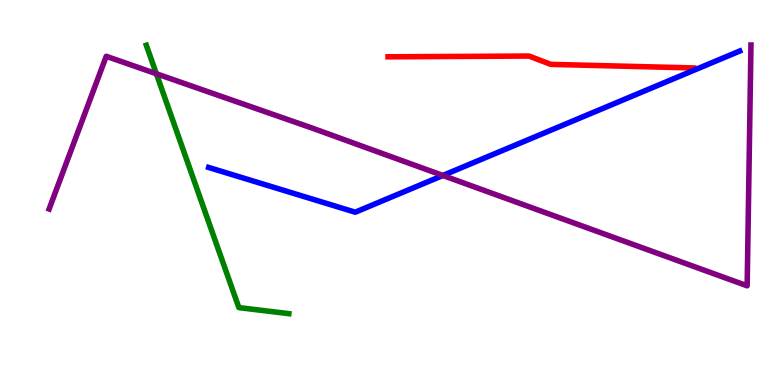[{'lines': ['blue', 'red'], 'intersections': []}, {'lines': ['green', 'red'], 'intersections': []}, {'lines': ['purple', 'red'], 'intersections': []}, {'lines': ['blue', 'green'], 'intersections': []}, {'lines': ['blue', 'purple'], 'intersections': [{'x': 5.71, 'y': 5.44}]}, {'lines': ['green', 'purple'], 'intersections': [{'x': 2.02, 'y': 8.08}]}]